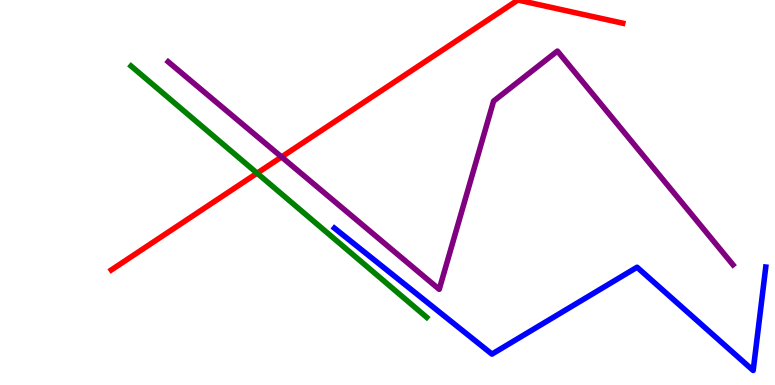[{'lines': ['blue', 'red'], 'intersections': []}, {'lines': ['green', 'red'], 'intersections': [{'x': 3.32, 'y': 5.5}]}, {'lines': ['purple', 'red'], 'intersections': [{'x': 3.63, 'y': 5.92}]}, {'lines': ['blue', 'green'], 'intersections': []}, {'lines': ['blue', 'purple'], 'intersections': []}, {'lines': ['green', 'purple'], 'intersections': []}]